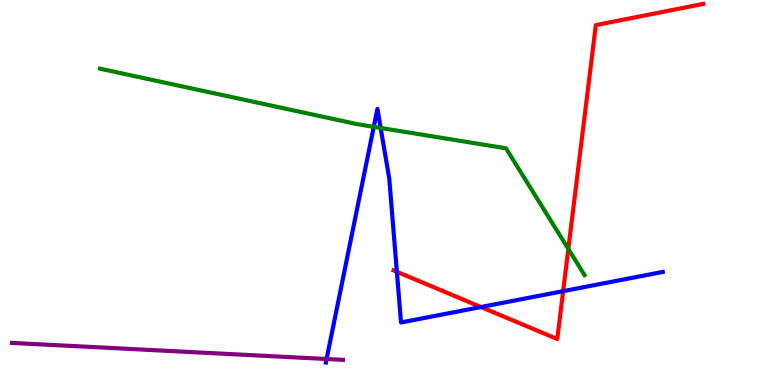[{'lines': ['blue', 'red'], 'intersections': [{'x': 5.12, 'y': 2.94}, {'x': 6.21, 'y': 2.03}, {'x': 7.27, 'y': 2.44}]}, {'lines': ['green', 'red'], 'intersections': [{'x': 7.33, 'y': 3.53}]}, {'lines': ['purple', 'red'], 'intersections': []}, {'lines': ['blue', 'green'], 'intersections': [{'x': 4.82, 'y': 6.71}, {'x': 4.91, 'y': 6.68}]}, {'lines': ['blue', 'purple'], 'intersections': [{'x': 4.21, 'y': 0.675}]}, {'lines': ['green', 'purple'], 'intersections': []}]